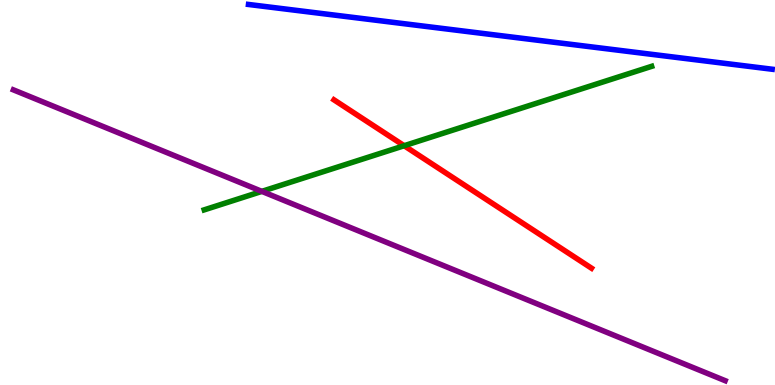[{'lines': ['blue', 'red'], 'intersections': []}, {'lines': ['green', 'red'], 'intersections': [{'x': 5.21, 'y': 6.21}]}, {'lines': ['purple', 'red'], 'intersections': []}, {'lines': ['blue', 'green'], 'intersections': []}, {'lines': ['blue', 'purple'], 'intersections': []}, {'lines': ['green', 'purple'], 'intersections': [{'x': 3.38, 'y': 5.03}]}]